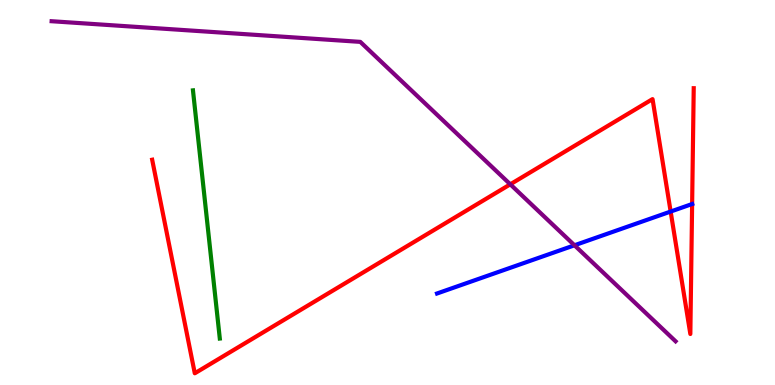[{'lines': ['blue', 'red'], 'intersections': [{'x': 8.65, 'y': 4.51}, {'x': 8.93, 'y': 4.7}]}, {'lines': ['green', 'red'], 'intersections': []}, {'lines': ['purple', 'red'], 'intersections': [{'x': 6.58, 'y': 5.21}]}, {'lines': ['blue', 'green'], 'intersections': []}, {'lines': ['blue', 'purple'], 'intersections': [{'x': 7.41, 'y': 3.63}]}, {'lines': ['green', 'purple'], 'intersections': []}]